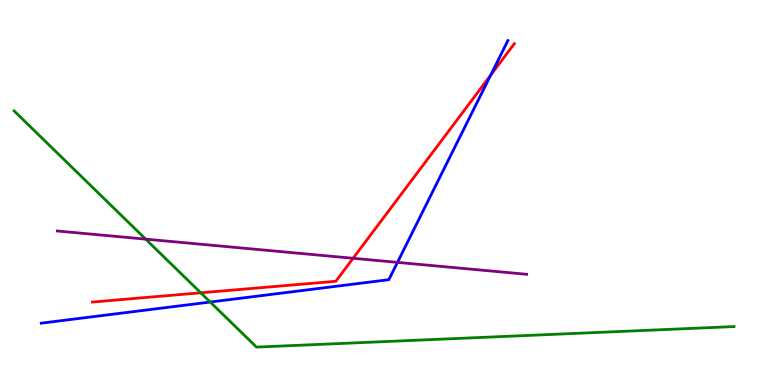[{'lines': ['blue', 'red'], 'intersections': [{'x': 6.33, 'y': 8.05}]}, {'lines': ['green', 'red'], 'intersections': [{'x': 2.59, 'y': 2.39}]}, {'lines': ['purple', 'red'], 'intersections': [{'x': 4.56, 'y': 3.29}]}, {'lines': ['blue', 'green'], 'intersections': [{'x': 2.71, 'y': 2.15}]}, {'lines': ['blue', 'purple'], 'intersections': [{'x': 5.13, 'y': 3.19}]}, {'lines': ['green', 'purple'], 'intersections': [{'x': 1.88, 'y': 3.79}]}]